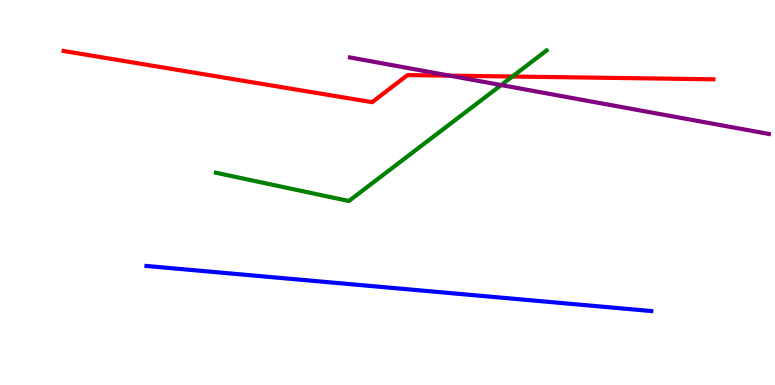[{'lines': ['blue', 'red'], 'intersections': []}, {'lines': ['green', 'red'], 'intersections': [{'x': 6.61, 'y': 8.01}]}, {'lines': ['purple', 'red'], 'intersections': [{'x': 5.8, 'y': 8.03}]}, {'lines': ['blue', 'green'], 'intersections': []}, {'lines': ['blue', 'purple'], 'intersections': []}, {'lines': ['green', 'purple'], 'intersections': [{'x': 6.47, 'y': 7.79}]}]